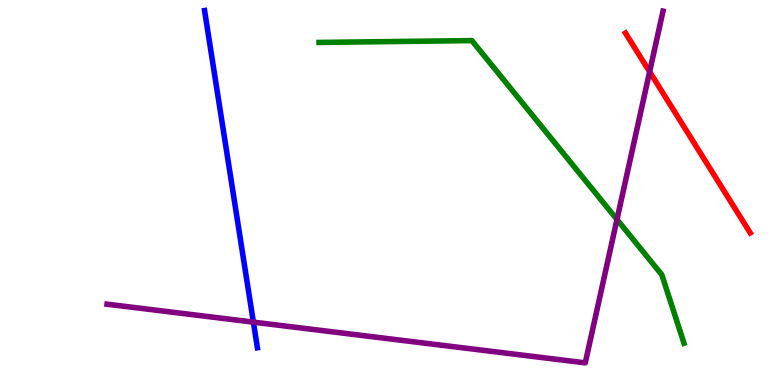[{'lines': ['blue', 'red'], 'intersections': []}, {'lines': ['green', 'red'], 'intersections': []}, {'lines': ['purple', 'red'], 'intersections': [{'x': 8.38, 'y': 8.14}]}, {'lines': ['blue', 'green'], 'intersections': []}, {'lines': ['blue', 'purple'], 'intersections': [{'x': 3.27, 'y': 1.63}]}, {'lines': ['green', 'purple'], 'intersections': [{'x': 7.96, 'y': 4.3}]}]